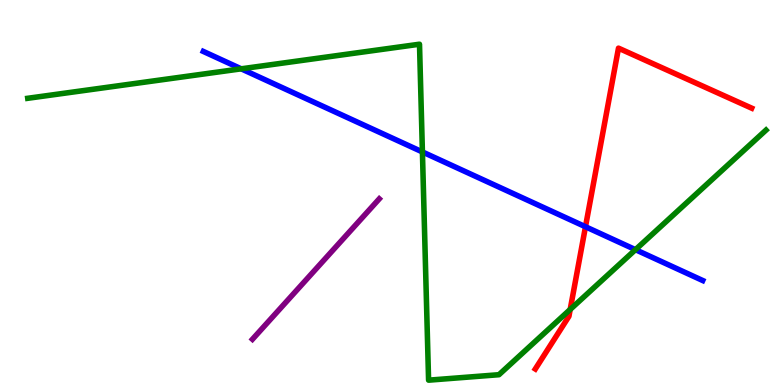[{'lines': ['blue', 'red'], 'intersections': [{'x': 7.55, 'y': 4.11}]}, {'lines': ['green', 'red'], 'intersections': [{'x': 7.36, 'y': 1.96}]}, {'lines': ['purple', 'red'], 'intersections': []}, {'lines': ['blue', 'green'], 'intersections': [{'x': 3.11, 'y': 8.21}, {'x': 5.45, 'y': 6.05}, {'x': 8.2, 'y': 3.52}]}, {'lines': ['blue', 'purple'], 'intersections': []}, {'lines': ['green', 'purple'], 'intersections': []}]